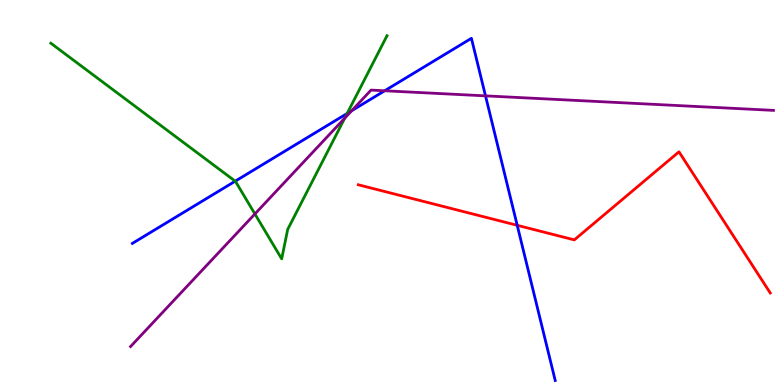[{'lines': ['blue', 'red'], 'intersections': [{'x': 6.67, 'y': 4.15}]}, {'lines': ['green', 'red'], 'intersections': []}, {'lines': ['purple', 'red'], 'intersections': []}, {'lines': ['blue', 'green'], 'intersections': [{'x': 3.04, 'y': 5.29}, {'x': 4.48, 'y': 7.05}]}, {'lines': ['blue', 'purple'], 'intersections': [{'x': 4.54, 'y': 7.12}, {'x': 4.96, 'y': 7.64}, {'x': 6.26, 'y': 7.51}]}, {'lines': ['green', 'purple'], 'intersections': [{'x': 3.29, 'y': 4.44}, {'x': 4.45, 'y': 6.93}]}]